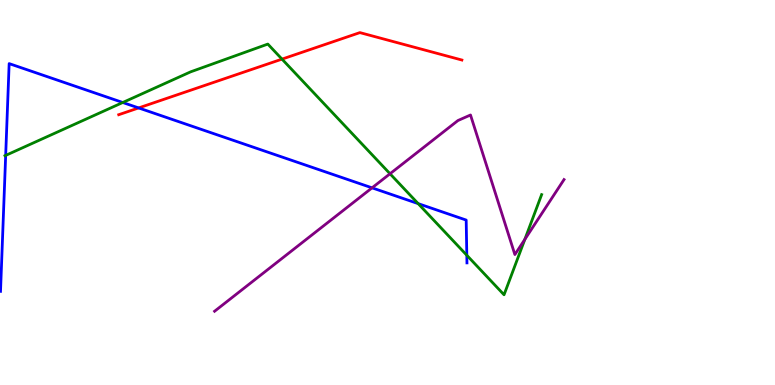[{'lines': ['blue', 'red'], 'intersections': [{'x': 1.79, 'y': 7.2}]}, {'lines': ['green', 'red'], 'intersections': [{'x': 3.64, 'y': 8.46}]}, {'lines': ['purple', 'red'], 'intersections': []}, {'lines': ['blue', 'green'], 'intersections': [{'x': 0.0732, 'y': 5.96}, {'x': 1.58, 'y': 7.34}, {'x': 5.4, 'y': 4.71}, {'x': 6.02, 'y': 3.37}]}, {'lines': ['blue', 'purple'], 'intersections': [{'x': 4.8, 'y': 5.12}]}, {'lines': ['green', 'purple'], 'intersections': [{'x': 5.03, 'y': 5.49}, {'x': 6.77, 'y': 3.78}]}]